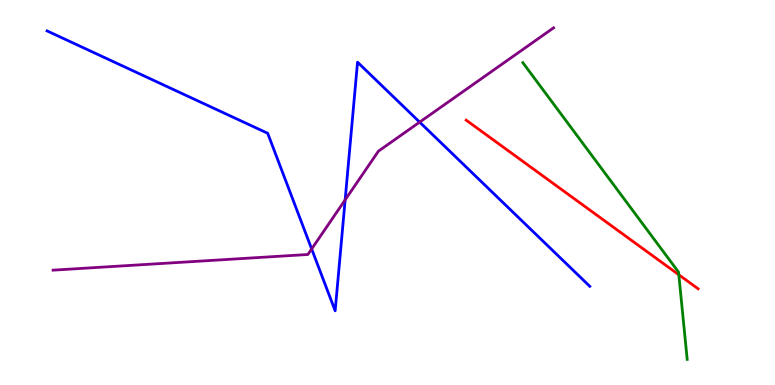[{'lines': ['blue', 'red'], 'intersections': []}, {'lines': ['green', 'red'], 'intersections': [{'x': 8.76, 'y': 2.86}]}, {'lines': ['purple', 'red'], 'intersections': []}, {'lines': ['blue', 'green'], 'intersections': []}, {'lines': ['blue', 'purple'], 'intersections': [{'x': 4.02, 'y': 3.53}, {'x': 4.45, 'y': 4.81}, {'x': 5.41, 'y': 6.83}]}, {'lines': ['green', 'purple'], 'intersections': []}]